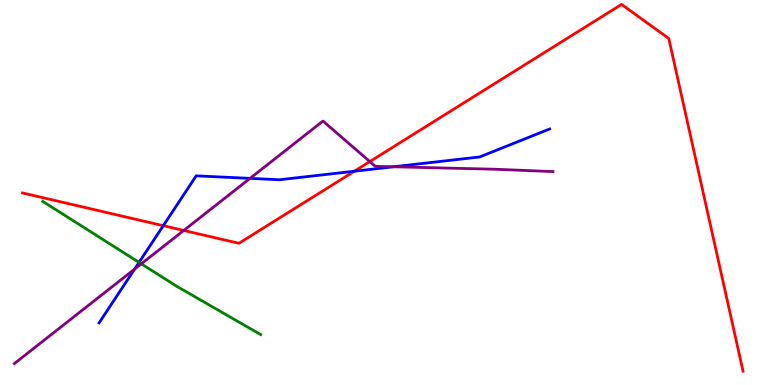[{'lines': ['blue', 'red'], 'intersections': [{'x': 2.11, 'y': 4.14}, {'x': 4.57, 'y': 5.55}]}, {'lines': ['green', 'red'], 'intersections': []}, {'lines': ['purple', 'red'], 'intersections': [{'x': 2.37, 'y': 4.01}, {'x': 4.77, 'y': 5.8}]}, {'lines': ['blue', 'green'], 'intersections': [{'x': 1.79, 'y': 3.18}]}, {'lines': ['blue', 'purple'], 'intersections': [{'x': 1.74, 'y': 3.01}, {'x': 3.23, 'y': 5.37}, {'x': 5.08, 'y': 5.67}]}, {'lines': ['green', 'purple'], 'intersections': [{'x': 1.82, 'y': 3.15}]}]